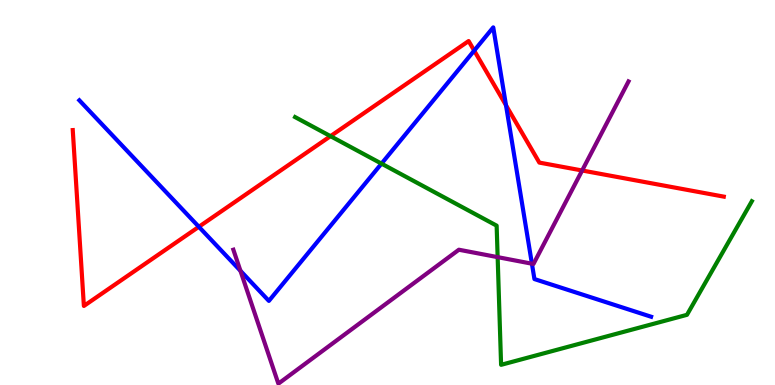[{'lines': ['blue', 'red'], 'intersections': [{'x': 2.57, 'y': 4.11}, {'x': 6.12, 'y': 8.69}, {'x': 6.53, 'y': 7.27}]}, {'lines': ['green', 'red'], 'intersections': [{'x': 4.26, 'y': 6.46}]}, {'lines': ['purple', 'red'], 'intersections': [{'x': 7.51, 'y': 5.57}]}, {'lines': ['blue', 'green'], 'intersections': [{'x': 4.92, 'y': 5.75}]}, {'lines': ['blue', 'purple'], 'intersections': [{'x': 3.1, 'y': 2.97}, {'x': 6.86, 'y': 3.15}]}, {'lines': ['green', 'purple'], 'intersections': [{'x': 6.42, 'y': 3.32}]}]